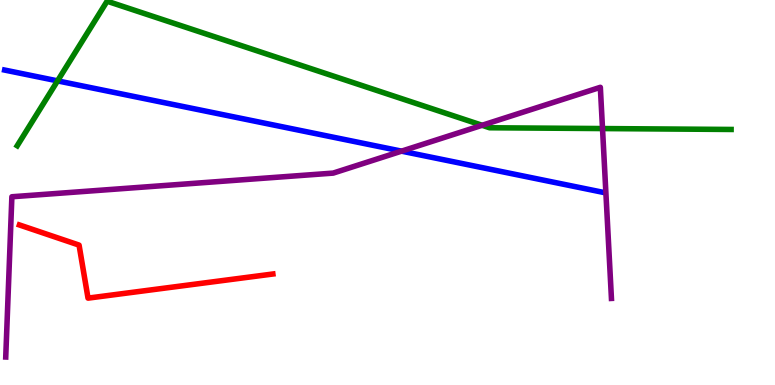[{'lines': ['blue', 'red'], 'intersections': []}, {'lines': ['green', 'red'], 'intersections': []}, {'lines': ['purple', 'red'], 'intersections': []}, {'lines': ['blue', 'green'], 'intersections': [{'x': 0.743, 'y': 7.9}]}, {'lines': ['blue', 'purple'], 'intersections': [{'x': 5.18, 'y': 6.07}]}, {'lines': ['green', 'purple'], 'intersections': [{'x': 6.22, 'y': 6.75}, {'x': 7.77, 'y': 6.66}]}]